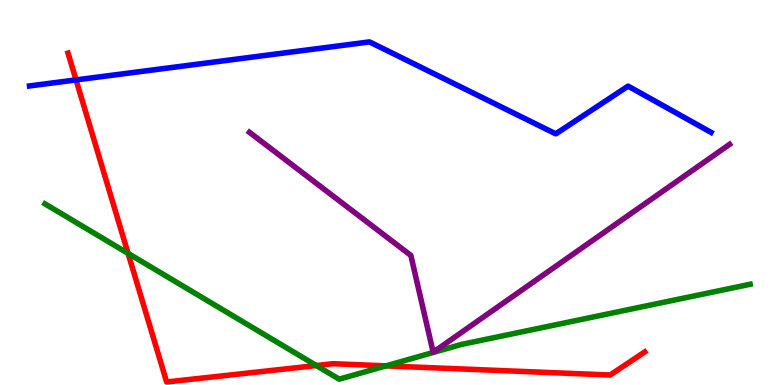[{'lines': ['blue', 'red'], 'intersections': [{'x': 0.981, 'y': 7.92}]}, {'lines': ['green', 'red'], 'intersections': [{'x': 1.65, 'y': 3.42}, {'x': 4.08, 'y': 0.505}, {'x': 4.98, 'y': 0.497}]}, {'lines': ['purple', 'red'], 'intersections': []}, {'lines': ['blue', 'green'], 'intersections': []}, {'lines': ['blue', 'purple'], 'intersections': []}, {'lines': ['green', 'purple'], 'intersections': []}]